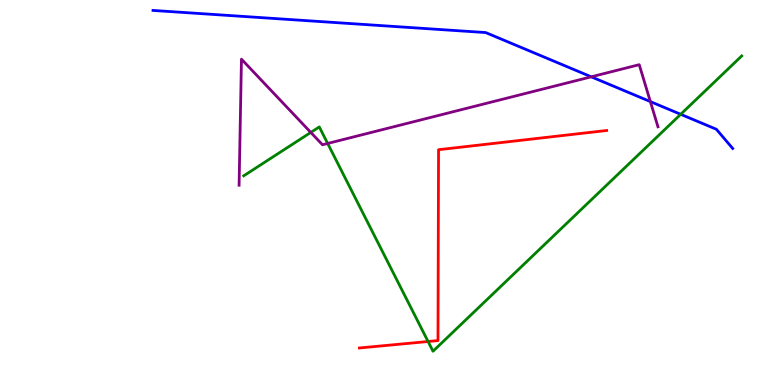[{'lines': ['blue', 'red'], 'intersections': []}, {'lines': ['green', 'red'], 'intersections': [{'x': 5.52, 'y': 1.13}]}, {'lines': ['purple', 'red'], 'intersections': []}, {'lines': ['blue', 'green'], 'intersections': [{'x': 8.78, 'y': 7.03}]}, {'lines': ['blue', 'purple'], 'intersections': [{'x': 7.63, 'y': 8.0}, {'x': 8.39, 'y': 7.36}]}, {'lines': ['green', 'purple'], 'intersections': [{'x': 4.01, 'y': 6.56}, {'x': 4.23, 'y': 6.27}]}]